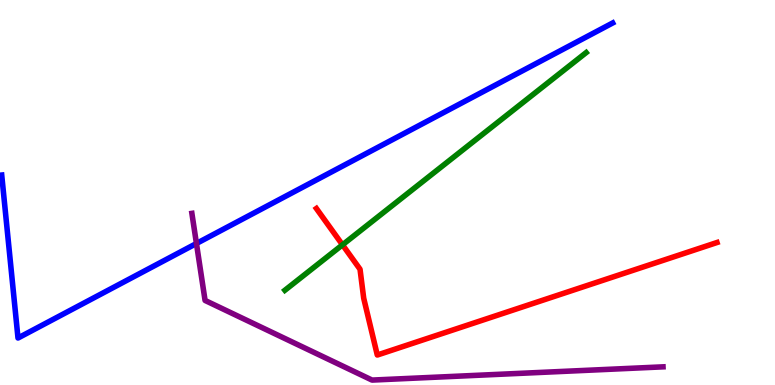[{'lines': ['blue', 'red'], 'intersections': []}, {'lines': ['green', 'red'], 'intersections': [{'x': 4.42, 'y': 3.64}]}, {'lines': ['purple', 'red'], 'intersections': []}, {'lines': ['blue', 'green'], 'intersections': []}, {'lines': ['blue', 'purple'], 'intersections': [{'x': 2.53, 'y': 3.68}]}, {'lines': ['green', 'purple'], 'intersections': []}]